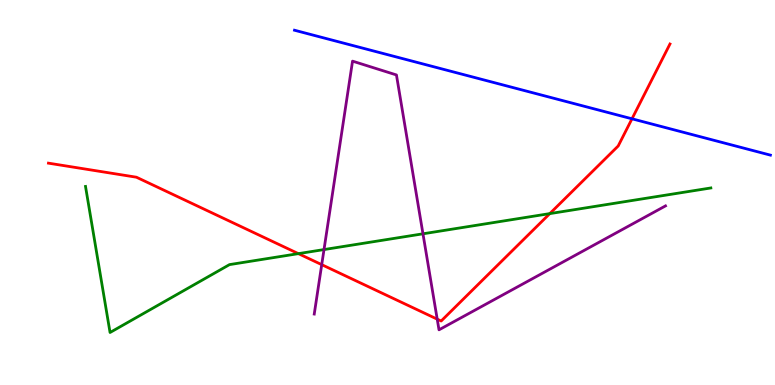[{'lines': ['blue', 'red'], 'intersections': [{'x': 8.15, 'y': 6.91}]}, {'lines': ['green', 'red'], 'intersections': [{'x': 3.85, 'y': 3.41}, {'x': 7.09, 'y': 4.45}]}, {'lines': ['purple', 'red'], 'intersections': [{'x': 4.15, 'y': 3.13}, {'x': 5.64, 'y': 1.71}]}, {'lines': ['blue', 'green'], 'intersections': []}, {'lines': ['blue', 'purple'], 'intersections': []}, {'lines': ['green', 'purple'], 'intersections': [{'x': 4.18, 'y': 3.52}, {'x': 5.46, 'y': 3.93}]}]